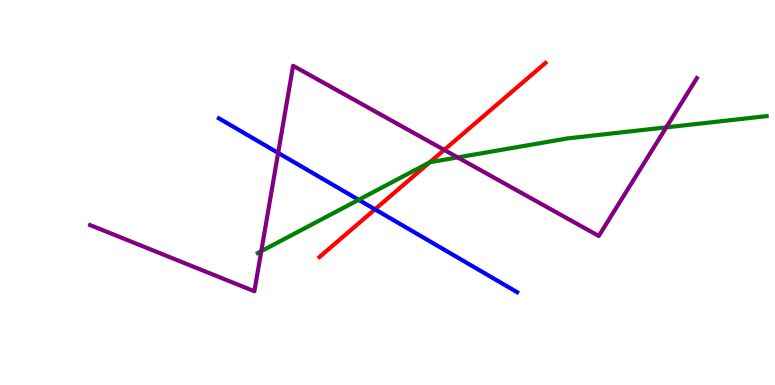[{'lines': ['blue', 'red'], 'intersections': [{'x': 4.84, 'y': 4.56}]}, {'lines': ['green', 'red'], 'intersections': [{'x': 5.55, 'y': 5.78}]}, {'lines': ['purple', 'red'], 'intersections': [{'x': 5.73, 'y': 6.11}]}, {'lines': ['blue', 'green'], 'intersections': [{'x': 4.63, 'y': 4.81}]}, {'lines': ['blue', 'purple'], 'intersections': [{'x': 3.59, 'y': 6.03}]}, {'lines': ['green', 'purple'], 'intersections': [{'x': 3.37, 'y': 3.48}, {'x': 5.91, 'y': 5.91}, {'x': 8.6, 'y': 6.69}]}]